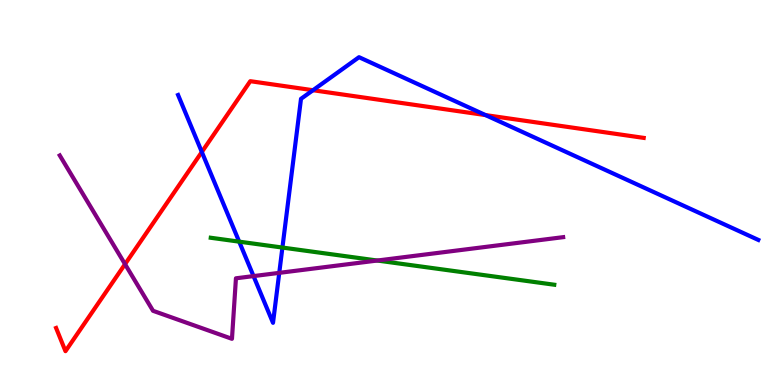[{'lines': ['blue', 'red'], 'intersections': [{'x': 2.6, 'y': 6.05}, {'x': 4.04, 'y': 7.66}, {'x': 6.27, 'y': 7.01}]}, {'lines': ['green', 'red'], 'intersections': []}, {'lines': ['purple', 'red'], 'intersections': [{'x': 1.61, 'y': 3.14}]}, {'lines': ['blue', 'green'], 'intersections': [{'x': 3.09, 'y': 3.72}, {'x': 3.64, 'y': 3.57}]}, {'lines': ['blue', 'purple'], 'intersections': [{'x': 3.27, 'y': 2.83}, {'x': 3.6, 'y': 2.91}]}, {'lines': ['green', 'purple'], 'intersections': [{'x': 4.87, 'y': 3.23}]}]